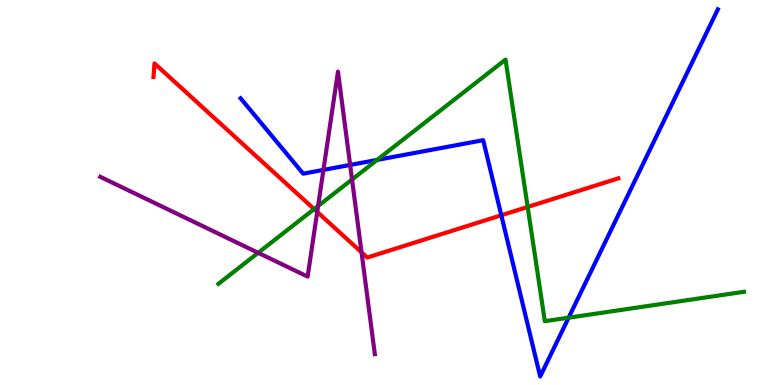[{'lines': ['blue', 'red'], 'intersections': [{'x': 6.47, 'y': 4.41}]}, {'lines': ['green', 'red'], 'intersections': [{'x': 4.05, 'y': 4.57}, {'x': 6.81, 'y': 4.62}]}, {'lines': ['purple', 'red'], 'intersections': [{'x': 4.09, 'y': 4.5}, {'x': 4.67, 'y': 3.45}]}, {'lines': ['blue', 'green'], 'intersections': [{'x': 4.87, 'y': 5.85}, {'x': 7.34, 'y': 1.75}]}, {'lines': ['blue', 'purple'], 'intersections': [{'x': 4.17, 'y': 5.59}, {'x': 4.52, 'y': 5.72}]}, {'lines': ['green', 'purple'], 'intersections': [{'x': 3.33, 'y': 3.43}, {'x': 4.1, 'y': 4.65}, {'x': 4.54, 'y': 5.34}]}]